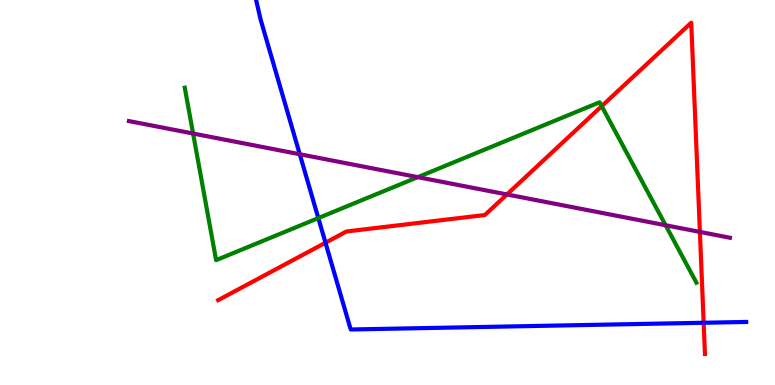[{'lines': ['blue', 'red'], 'intersections': [{'x': 4.2, 'y': 3.7}, {'x': 9.08, 'y': 1.62}]}, {'lines': ['green', 'red'], 'intersections': [{'x': 7.76, 'y': 7.24}]}, {'lines': ['purple', 'red'], 'intersections': [{'x': 6.54, 'y': 4.95}, {'x': 9.03, 'y': 3.98}]}, {'lines': ['blue', 'green'], 'intersections': [{'x': 4.11, 'y': 4.34}]}, {'lines': ['blue', 'purple'], 'intersections': [{'x': 3.87, 'y': 5.99}]}, {'lines': ['green', 'purple'], 'intersections': [{'x': 2.49, 'y': 6.53}, {'x': 5.39, 'y': 5.4}, {'x': 8.59, 'y': 4.15}]}]